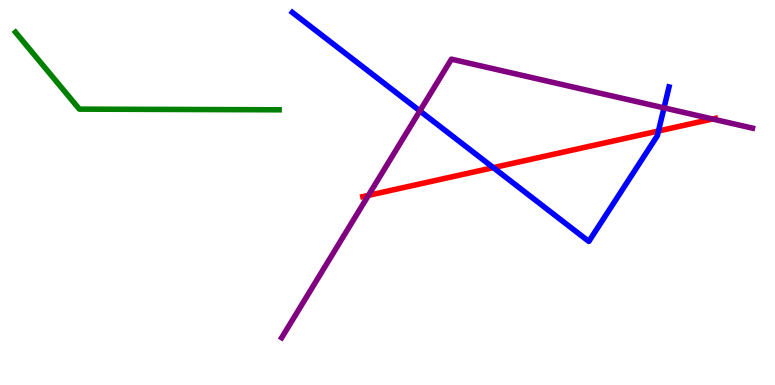[{'lines': ['blue', 'red'], 'intersections': [{'x': 6.37, 'y': 5.65}, {'x': 8.5, 'y': 6.6}]}, {'lines': ['green', 'red'], 'intersections': []}, {'lines': ['purple', 'red'], 'intersections': [{'x': 4.75, 'y': 4.93}, {'x': 9.19, 'y': 6.91}]}, {'lines': ['blue', 'green'], 'intersections': []}, {'lines': ['blue', 'purple'], 'intersections': [{'x': 5.42, 'y': 7.12}, {'x': 8.57, 'y': 7.2}]}, {'lines': ['green', 'purple'], 'intersections': []}]